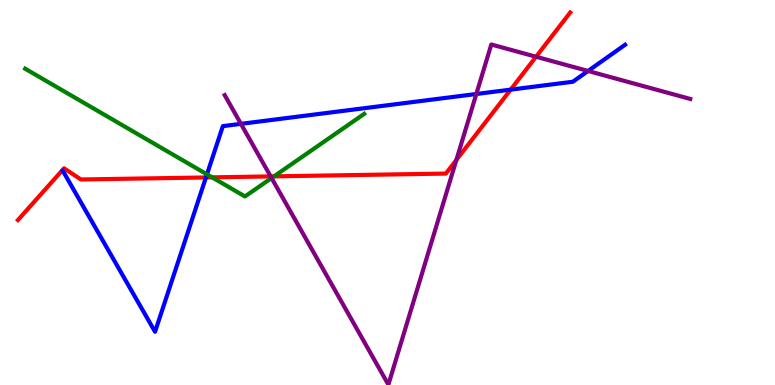[{'lines': ['blue', 'red'], 'intersections': [{'x': 2.66, 'y': 5.39}, {'x': 6.59, 'y': 7.67}]}, {'lines': ['green', 'red'], 'intersections': [{'x': 2.74, 'y': 5.39}, {'x': 3.54, 'y': 5.42}]}, {'lines': ['purple', 'red'], 'intersections': [{'x': 3.49, 'y': 5.42}, {'x': 5.89, 'y': 5.85}, {'x': 6.92, 'y': 8.53}]}, {'lines': ['blue', 'green'], 'intersections': [{'x': 2.67, 'y': 5.47}]}, {'lines': ['blue', 'purple'], 'intersections': [{'x': 3.11, 'y': 6.78}, {'x': 6.15, 'y': 7.56}, {'x': 7.59, 'y': 8.16}]}, {'lines': ['green', 'purple'], 'intersections': [{'x': 3.5, 'y': 5.38}]}]